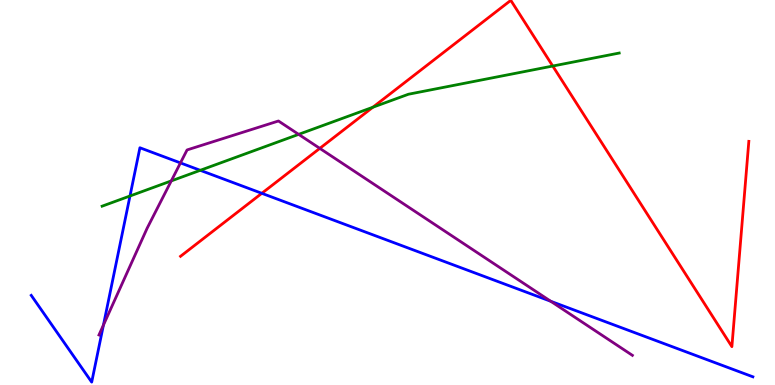[{'lines': ['blue', 'red'], 'intersections': [{'x': 3.38, 'y': 4.98}]}, {'lines': ['green', 'red'], 'intersections': [{'x': 4.81, 'y': 7.21}, {'x': 7.13, 'y': 8.28}]}, {'lines': ['purple', 'red'], 'intersections': [{'x': 4.13, 'y': 6.15}]}, {'lines': ['blue', 'green'], 'intersections': [{'x': 1.68, 'y': 4.91}, {'x': 2.58, 'y': 5.58}]}, {'lines': ['blue', 'purple'], 'intersections': [{'x': 1.33, 'y': 1.56}, {'x': 2.33, 'y': 5.77}, {'x': 7.11, 'y': 2.17}]}, {'lines': ['green', 'purple'], 'intersections': [{'x': 2.21, 'y': 5.3}, {'x': 3.85, 'y': 6.51}]}]